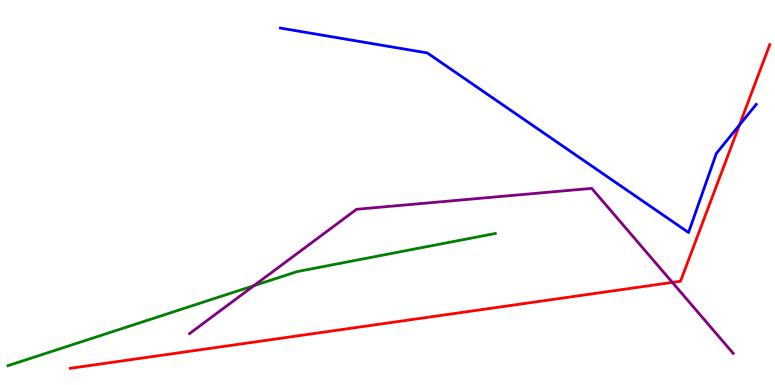[{'lines': ['blue', 'red'], 'intersections': [{'x': 9.54, 'y': 6.75}]}, {'lines': ['green', 'red'], 'intersections': []}, {'lines': ['purple', 'red'], 'intersections': [{'x': 8.68, 'y': 2.67}]}, {'lines': ['blue', 'green'], 'intersections': []}, {'lines': ['blue', 'purple'], 'intersections': []}, {'lines': ['green', 'purple'], 'intersections': [{'x': 3.28, 'y': 2.58}]}]